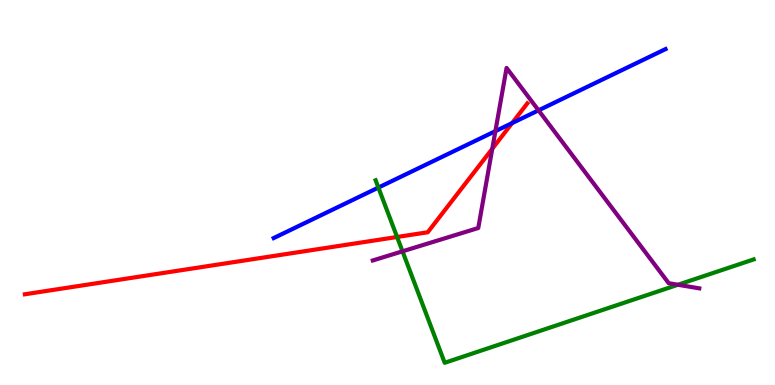[{'lines': ['blue', 'red'], 'intersections': [{'x': 6.61, 'y': 6.8}]}, {'lines': ['green', 'red'], 'intersections': [{'x': 5.12, 'y': 3.84}]}, {'lines': ['purple', 'red'], 'intersections': [{'x': 6.35, 'y': 6.14}]}, {'lines': ['blue', 'green'], 'intersections': [{'x': 4.88, 'y': 5.13}]}, {'lines': ['blue', 'purple'], 'intersections': [{'x': 6.39, 'y': 6.59}, {'x': 6.95, 'y': 7.13}]}, {'lines': ['green', 'purple'], 'intersections': [{'x': 5.19, 'y': 3.47}, {'x': 8.75, 'y': 2.6}]}]